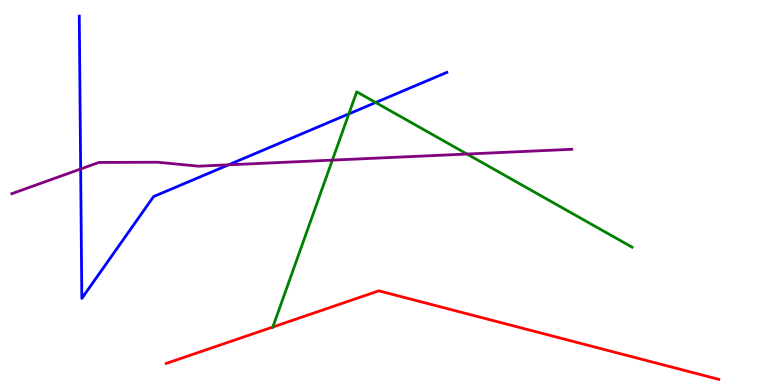[{'lines': ['blue', 'red'], 'intersections': []}, {'lines': ['green', 'red'], 'intersections': [{'x': 3.52, 'y': 1.51}]}, {'lines': ['purple', 'red'], 'intersections': []}, {'lines': ['blue', 'green'], 'intersections': [{'x': 4.5, 'y': 7.04}, {'x': 4.85, 'y': 7.34}]}, {'lines': ['blue', 'purple'], 'intersections': [{'x': 1.04, 'y': 5.61}, {'x': 2.95, 'y': 5.72}]}, {'lines': ['green', 'purple'], 'intersections': [{'x': 4.29, 'y': 5.84}, {'x': 6.03, 'y': 6.0}]}]